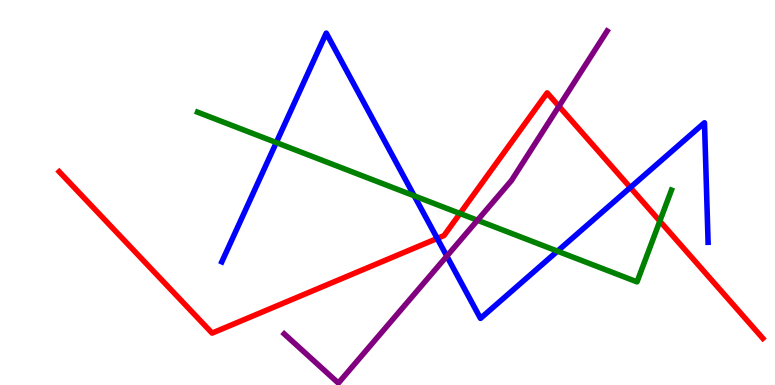[{'lines': ['blue', 'red'], 'intersections': [{'x': 5.64, 'y': 3.81}, {'x': 8.13, 'y': 5.13}]}, {'lines': ['green', 'red'], 'intersections': [{'x': 5.94, 'y': 4.45}, {'x': 8.51, 'y': 4.26}]}, {'lines': ['purple', 'red'], 'intersections': [{'x': 7.21, 'y': 7.24}]}, {'lines': ['blue', 'green'], 'intersections': [{'x': 3.56, 'y': 6.3}, {'x': 5.34, 'y': 4.91}, {'x': 7.19, 'y': 3.48}]}, {'lines': ['blue', 'purple'], 'intersections': [{'x': 5.77, 'y': 3.35}]}, {'lines': ['green', 'purple'], 'intersections': [{'x': 6.16, 'y': 4.28}]}]